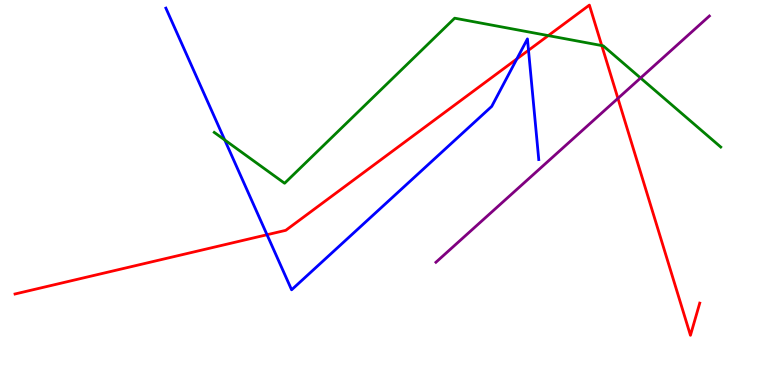[{'lines': ['blue', 'red'], 'intersections': [{'x': 3.45, 'y': 3.9}, {'x': 6.67, 'y': 8.47}, {'x': 6.82, 'y': 8.69}]}, {'lines': ['green', 'red'], 'intersections': [{'x': 7.07, 'y': 9.08}, {'x': 7.76, 'y': 8.82}]}, {'lines': ['purple', 'red'], 'intersections': [{'x': 7.97, 'y': 7.44}]}, {'lines': ['blue', 'green'], 'intersections': [{'x': 2.9, 'y': 6.36}]}, {'lines': ['blue', 'purple'], 'intersections': []}, {'lines': ['green', 'purple'], 'intersections': [{'x': 8.27, 'y': 7.97}]}]